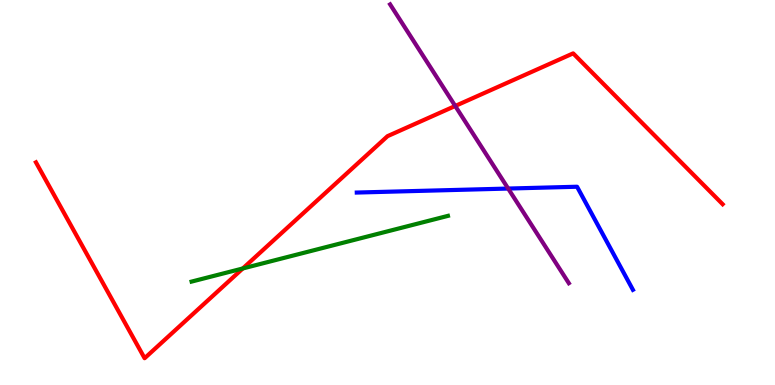[{'lines': ['blue', 'red'], 'intersections': []}, {'lines': ['green', 'red'], 'intersections': [{'x': 3.13, 'y': 3.03}]}, {'lines': ['purple', 'red'], 'intersections': [{'x': 5.87, 'y': 7.25}]}, {'lines': ['blue', 'green'], 'intersections': []}, {'lines': ['blue', 'purple'], 'intersections': [{'x': 6.56, 'y': 5.1}]}, {'lines': ['green', 'purple'], 'intersections': []}]